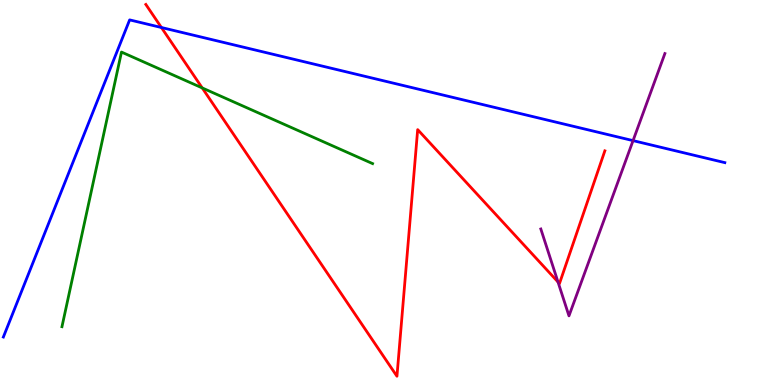[{'lines': ['blue', 'red'], 'intersections': [{'x': 2.08, 'y': 9.29}]}, {'lines': ['green', 'red'], 'intersections': [{'x': 2.61, 'y': 7.72}]}, {'lines': ['purple', 'red'], 'intersections': [{'x': 7.2, 'y': 2.68}]}, {'lines': ['blue', 'green'], 'intersections': []}, {'lines': ['blue', 'purple'], 'intersections': [{'x': 8.17, 'y': 6.35}]}, {'lines': ['green', 'purple'], 'intersections': []}]